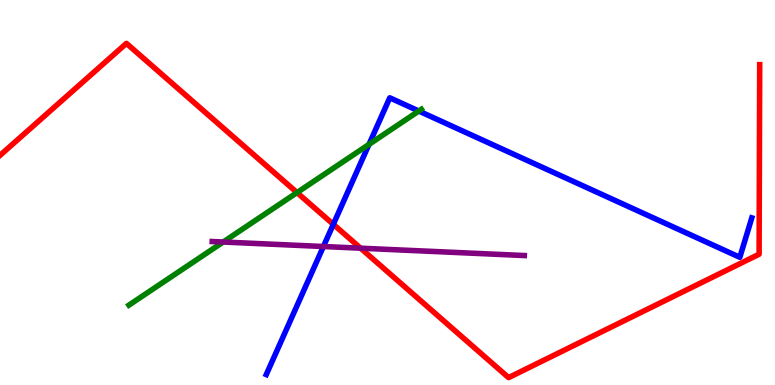[{'lines': ['blue', 'red'], 'intersections': [{'x': 4.3, 'y': 4.17}]}, {'lines': ['green', 'red'], 'intersections': [{'x': 3.83, 'y': 5.0}]}, {'lines': ['purple', 'red'], 'intersections': [{'x': 4.65, 'y': 3.55}]}, {'lines': ['blue', 'green'], 'intersections': [{'x': 4.76, 'y': 6.25}, {'x': 5.4, 'y': 7.12}]}, {'lines': ['blue', 'purple'], 'intersections': [{'x': 4.17, 'y': 3.6}]}, {'lines': ['green', 'purple'], 'intersections': [{'x': 2.88, 'y': 3.71}]}]